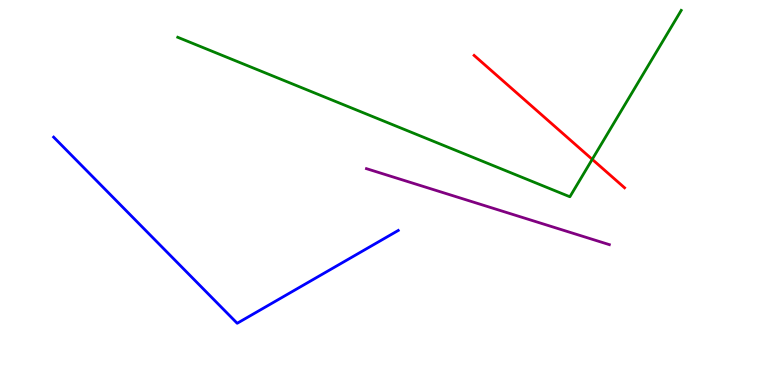[{'lines': ['blue', 'red'], 'intersections': []}, {'lines': ['green', 'red'], 'intersections': [{'x': 7.64, 'y': 5.86}]}, {'lines': ['purple', 'red'], 'intersections': []}, {'lines': ['blue', 'green'], 'intersections': []}, {'lines': ['blue', 'purple'], 'intersections': []}, {'lines': ['green', 'purple'], 'intersections': []}]